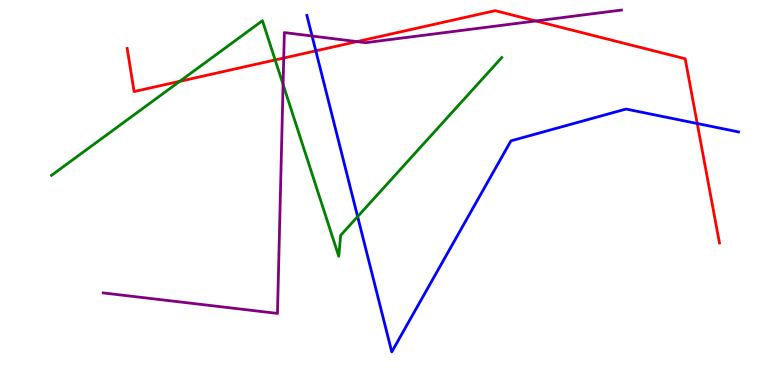[{'lines': ['blue', 'red'], 'intersections': [{'x': 4.08, 'y': 8.68}, {'x': 9.0, 'y': 6.79}]}, {'lines': ['green', 'red'], 'intersections': [{'x': 2.32, 'y': 7.89}, {'x': 3.55, 'y': 8.44}]}, {'lines': ['purple', 'red'], 'intersections': [{'x': 3.66, 'y': 8.49}, {'x': 4.61, 'y': 8.92}, {'x': 6.91, 'y': 9.46}]}, {'lines': ['blue', 'green'], 'intersections': [{'x': 4.61, 'y': 4.37}]}, {'lines': ['blue', 'purple'], 'intersections': [{'x': 4.03, 'y': 9.06}]}, {'lines': ['green', 'purple'], 'intersections': [{'x': 3.65, 'y': 7.81}]}]